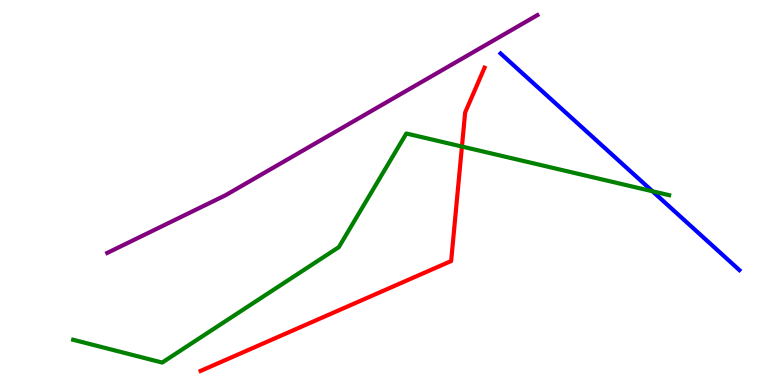[{'lines': ['blue', 'red'], 'intersections': []}, {'lines': ['green', 'red'], 'intersections': [{'x': 5.96, 'y': 6.19}]}, {'lines': ['purple', 'red'], 'intersections': []}, {'lines': ['blue', 'green'], 'intersections': [{'x': 8.42, 'y': 5.03}]}, {'lines': ['blue', 'purple'], 'intersections': []}, {'lines': ['green', 'purple'], 'intersections': []}]